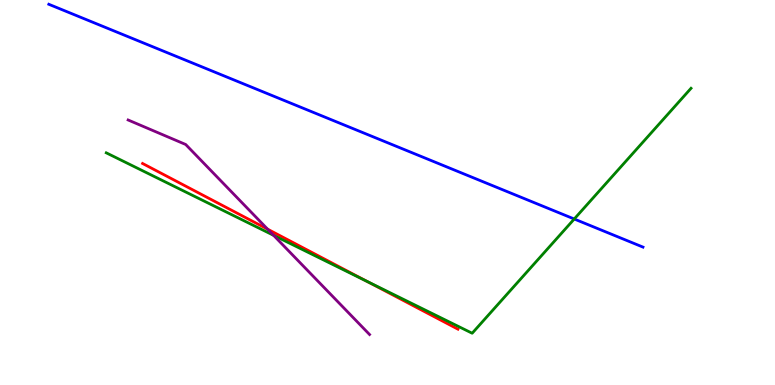[{'lines': ['blue', 'red'], 'intersections': []}, {'lines': ['green', 'red'], 'intersections': [{'x': 4.73, 'y': 2.7}]}, {'lines': ['purple', 'red'], 'intersections': [{'x': 3.45, 'y': 4.05}]}, {'lines': ['blue', 'green'], 'intersections': [{'x': 7.41, 'y': 4.31}]}, {'lines': ['blue', 'purple'], 'intersections': []}, {'lines': ['green', 'purple'], 'intersections': [{'x': 3.53, 'y': 3.89}]}]